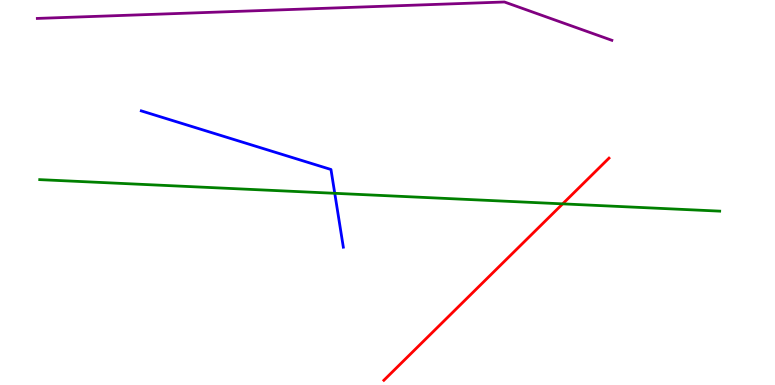[{'lines': ['blue', 'red'], 'intersections': []}, {'lines': ['green', 'red'], 'intersections': [{'x': 7.26, 'y': 4.7}]}, {'lines': ['purple', 'red'], 'intersections': []}, {'lines': ['blue', 'green'], 'intersections': [{'x': 4.32, 'y': 4.98}]}, {'lines': ['blue', 'purple'], 'intersections': []}, {'lines': ['green', 'purple'], 'intersections': []}]